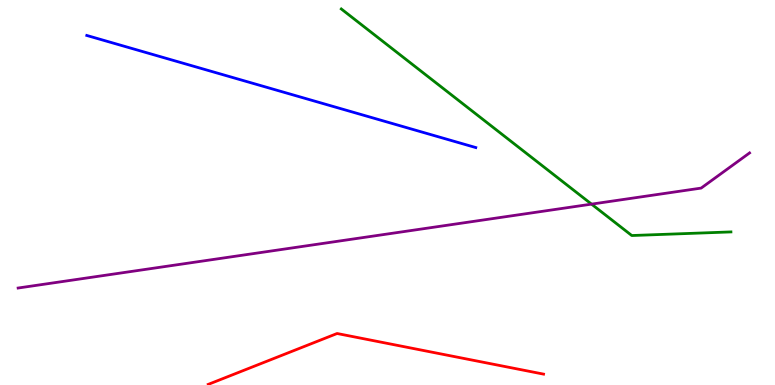[{'lines': ['blue', 'red'], 'intersections': []}, {'lines': ['green', 'red'], 'intersections': []}, {'lines': ['purple', 'red'], 'intersections': []}, {'lines': ['blue', 'green'], 'intersections': []}, {'lines': ['blue', 'purple'], 'intersections': []}, {'lines': ['green', 'purple'], 'intersections': [{'x': 7.63, 'y': 4.7}]}]